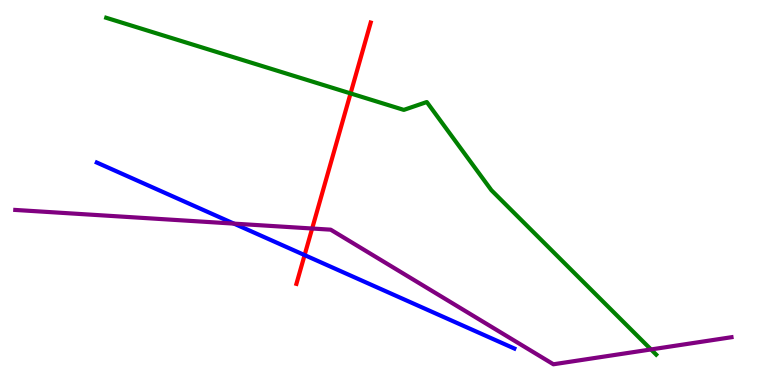[{'lines': ['blue', 'red'], 'intersections': [{'x': 3.93, 'y': 3.37}]}, {'lines': ['green', 'red'], 'intersections': [{'x': 4.52, 'y': 7.57}]}, {'lines': ['purple', 'red'], 'intersections': [{'x': 4.03, 'y': 4.06}]}, {'lines': ['blue', 'green'], 'intersections': []}, {'lines': ['blue', 'purple'], 'intersections': [{'x': 3.02, 'y': 4.19}]}, {'lines': ['green', 'purple'], 'intersections': [{'x': 8.4, 'y': 0.923}]}]